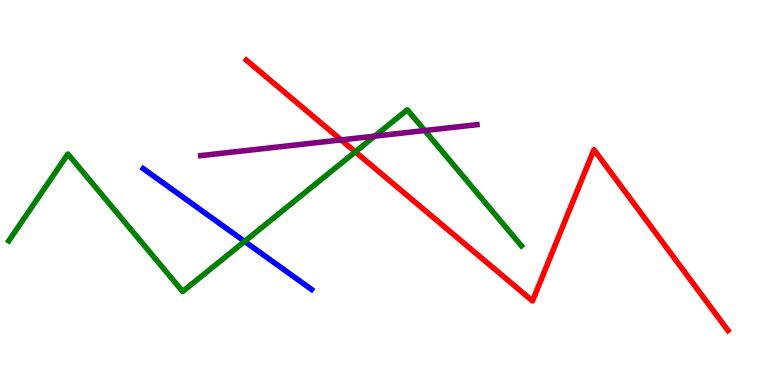[{'lines': ['blue', 'red'], 'intersections': []}, {'lines': ['green', 'red'], 'intersections': [{'x': 4.58, 'y': 6.06}]}, {'lines': ['purple', 'red'], 'intersections': [{'x': 4.4, 'y': 6.37}]}, {'lines': ['blue', 'green'], 'intersections': [{'x': 3.16, 'y': 3.73}]}, {'lines': ['blue', 'purple'], 'intersections': []}, {'lines': ['green', 'purple'], 'intersections': [{'x': 4.84, 'y': 6.46}, {'x': 5.48, 'y': 6.61}]}]